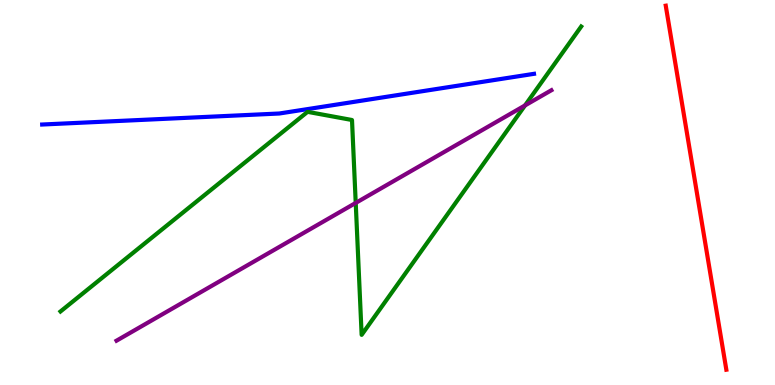[{'lines': ['blue', 'red'], 'intersections': []}, {'lines': ['green', 'red'], 'intersections': []}, {'lines': ['purple', 'red'], 'intersections': []}, {'lines': ['blue', 'green'], 'intersections': []}, {'lines': ['blue', 'purple'], 'intersections': []}, {'lines': ['green', 'purple'], 'intersections': [{'x': 4.59, 'y': 4.73}, {'x': 6.77, 'y': 7.26}]}]